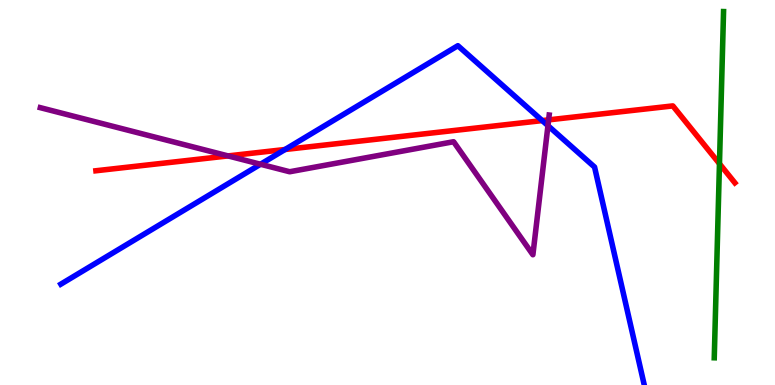[{'lines': ['blue', 'red'], 'intersections': [{'x': 3.68, 'y': 6.12}, {'x': 7.0, 'y': 6.87}]}, {'lines': ['green', 'red'], 'intersections': [{'x': 9.28, 'y': 5.75}]}, {'lines': ['purple', 'red'], 'intersections': [{'x': 2.94, 'y': 5.95}, {'x': 7.08, 'y': 6.89}]}, {'lines': ['blue', 'green'], 'intersections': []}, {'lines': ['blue', 'purple'], 'intersections': [{'x': 3.36, 'y': 5.73}, {'x': 7.07, 'y': 6.74}]}, {'lines': ['green', 'purple'], 'intersections': []}]